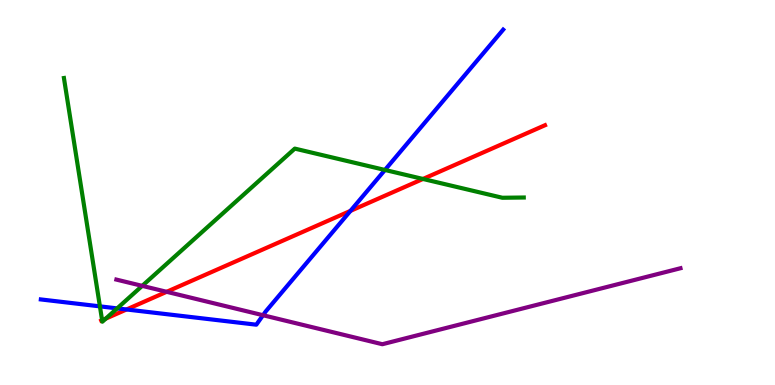[{'lines': ['blue', 'red'], 'intersections': [{'x': 1.63, 'y': 1.96}, {'x': 4.52, 'y': 4.52}]}, {'lines': ['green', 'red'], 'intersections': [{'x': 1.32, 'y': 1.68}, {'x': 1.37, 'y': 1.72}, {'x': 5.46, 'y': 5.35}]}, {'lines': ['purple', 'red'], 'intersections': [{'x': 2.15, 'y': 2.42}]}, {'lines': ['blue', 'green'], 'intersections': [{'x': 1.29, 'y': 2.04}, {'x': 1.51, 'y': 1.99}, {'x': 4.97, 'y': 5.59}]}, {'lines': ['blue', 'purple'], 'intersections': [{'x': 3.39, 'y': 1.81}]}, {'lines': ['green', 'purple'], 'intersections': [{'x': 1.83, 'y': 2.57}]}]